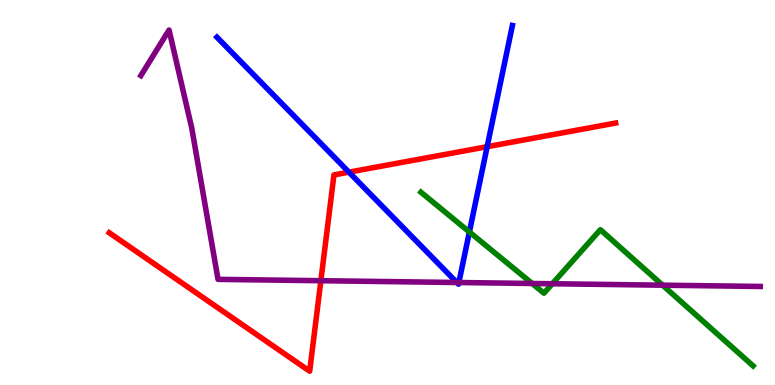[{'lines': ['blue', 'red'], 'intersections': [{'x': 4.5, 'y': 5.53}, {'x': 6.29, 'y': 6.19}]}, {'lines': ['green', 'red'], 'intersections': []}, {'lines': ['purple', 'red'], 'intersections': [{'x': 4.14, 'y': 2.71}]}, {'lines': ['blue', 'green'], 'intersections': [{'x': 6.06, 'y': 3.97}]}, {'lines': ['blue', 'purple'], 'intersections': [{'x': 5.89, 'y': 2.66}, {'x': 5.92, 'y': 2.66}]}, {'lines': ['green', 'purple'], 'intersections': [{'x': 6.87, 'y': 2.64}, {'x': 7.13, 'y': 2.63}, {'x': 8.55, 'y': 2.59}]}]